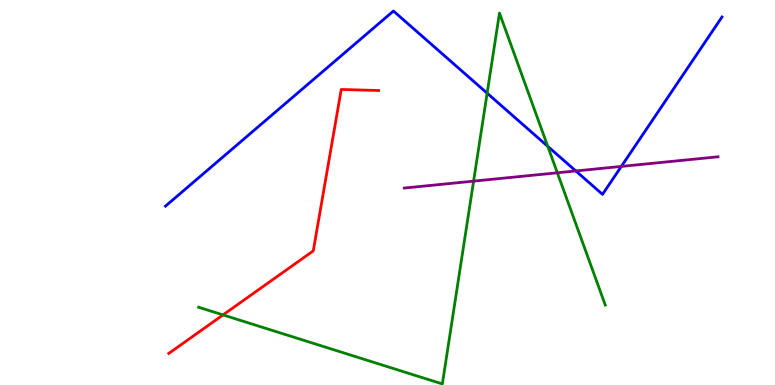[{'lines': ['blue', 'red'], 'intersections': []}, {'lines': ['green', 'red'], 'intersections': [{'x': 2.88, 'y': 1.82}]}, {'lines': ['purple', 'red'], 'intersections': []}, {'lines': ['blue', 'green'], 'intersections': [{'x': 6.29, 'y': 7.58}, {'x': 7.07, 'y': 6.2}]}, {'lines': ['blue', 'purple'], 'intersections': [{'x': 7.43, 'y': 5.56}, {'x': 8.02, 'y': 5.68}]}, {'lines': ['green', 'purple'], 'intersections': [{'x': 6.11, 'y': 5.3}, {'x': 7.19, 'y': 5.51}]}]